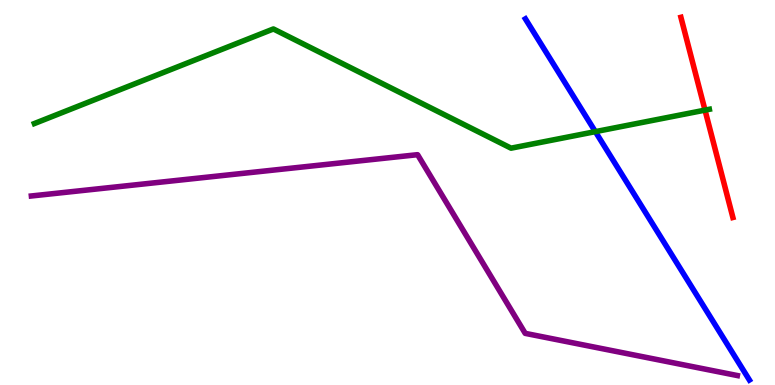[{'lines': ['blue', 'red'], 'intersections': []}, {'lines': ['green', 'red'], 'intersections': [{'x': 9.1, 'y': 7.14}]}, {'lines': ['purple', 'red'], 'intersections': []}, {'lines': ['blue', 'green'], 'intersections': [{'x': 7.68, 'y': 6.58}]}, {'lines': ['blue', 'purple'], 'intersections': []}, {'lines': ['green', 'purple'], 'intersections': []}]